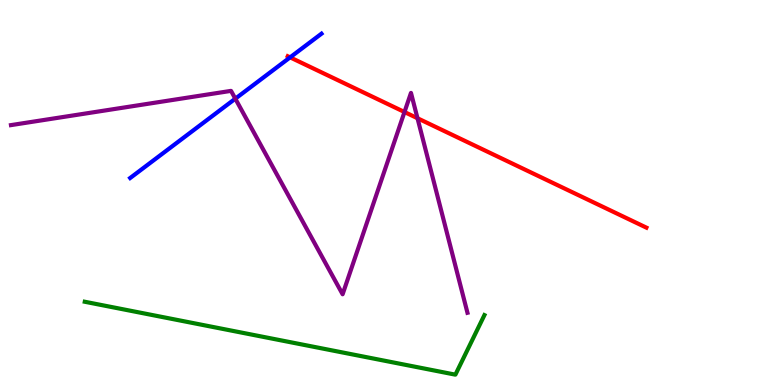[{'lines': ['blue', 'red'], 'intersections': [{'x': 3.74, 'y': 8.51}]}, {'lines': ['green', 'red'], 'intersections': []}, {'lines': ['purple', 'red'], 'intersections': [{'x': 5.22, 'y': 7.09}, {'x': 5.39, 'y': 6.93}]}, {'lines': ['blue', 'green'], 'intersections': []}, {'lines': ['blue', 'purple'], 'intersections': [{'x': 3.04, 'y': 7.44}]}, {'lines': ['green', 'purple'], 'intersections': []}]